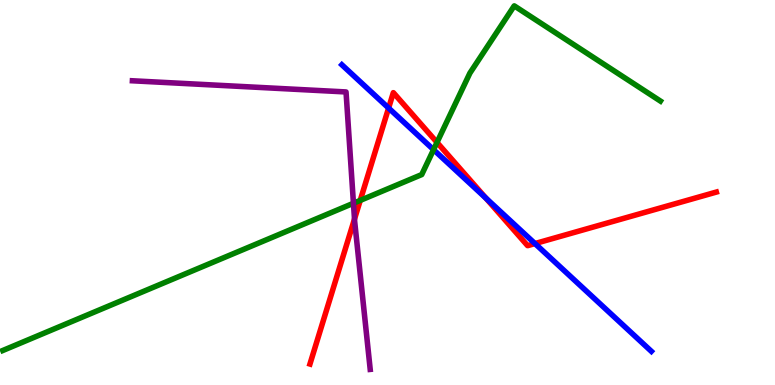[{'lines': ['blue', 'red'], 'intersections': [{'x': 5.01, 'y': 7.19}, {'x': 6.27, 'y': 4.85}, {'x': 6.9, 'y': 3.67}]}, {'lines': ['green', 'red'], 'intersections': [{'x': 4.65, 'y': 4.79}, {'x': 5.64, 'y': 6.3}]}, {'lines': ['purple', 'red'], 'intersections': [{'x': 4.57, 'y': 4.31}]}, {'lines': ['blue', 'green'], 'intersections': [{'x': 5.59, 'y': 6.11}]}, {'lines': ['blue', 'purple'], 'intersections': []}, {'lines': ['green', 'purple'], 'intersections': [{'x': 4.56, 'y': 4.72}]}]